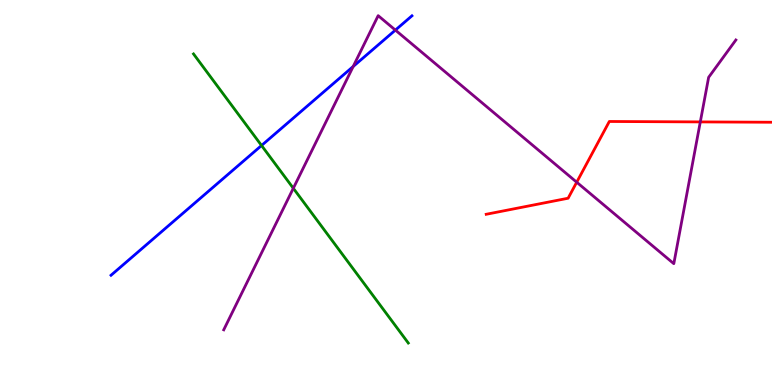[{'lines': ['blue', 'red'], 'intersections': []}, {'lines': ['green', 'red'], 'intersections': []}, {'lines': ['purple', 'red'], 'intersections': [{'x': 7.44, 'y': 5.27}, {'x': 9.04, 'y': 6.83}]}, {'lines': ['blue', 'green'], 'intersections': [{'x': 3.37, 'y': 6.22}]}, {'lines': ['blue', 'purple'], 'intersections': [{'x': 4.56, 'y': 8.27}, {'x': 5.1, 'y': 9.22}]}, {'lines': ['green', 'purple'], 'intersections': [{'x': 3.78, 'y': 5.11}]}]